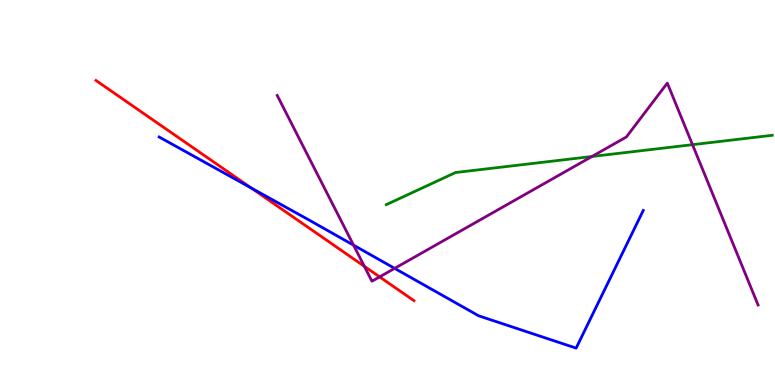[{'lines': ['blue', 'red'], 'intersections': [{'x': 3.24, 'y': 5.12}]}, {'lines': ['green', 'red'], 'intersections': []}, {'lines': ['purple', 'red'], 'intersections': [{'x': 4.7, 'y': 3.08}, {'x': 4.9, 'y': 2.81}]}, {'lines': ['blue', 'green'], 'intersections': []}, {'lines': ['blue', 'purple'], 'intersections': [{'x': 4.56, 'y': 3.63}, {'x': 5.09, 'y': 3.03}]}, {'lines': ['green', 'purple'], 'intersections': [{'x': 7.64, 'y': 5.94}, {'x': 8.94, 'y': 6.24}]}]